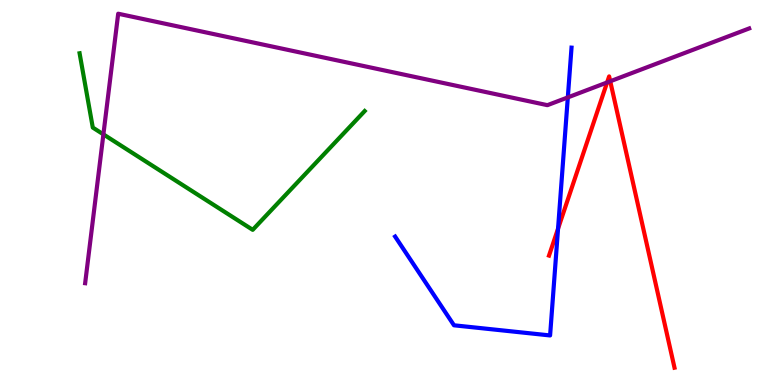[{'lines': ['blue', 'red'], 'intersections': [{'x': 7.2, 'y': 4.06}]}, {'lines': ['green', 'red'], 'intersections': []}, {'lines': ['purple', 'red'], 'intersections': [{'x': 7.83, 'y': 7.86}, {'x': 7.87, 'y': 7.89}]}, {'lines': ['blue', 'green'], 'intersections': []}, {'lines': ['blue', 'purple'], 'intersections': [{'x': 7.33, 'y': 7.47}]}, {'lines': ['green', 'purple'], 'intersections': [{'x': 1.33, 'y': 6.51}]}]